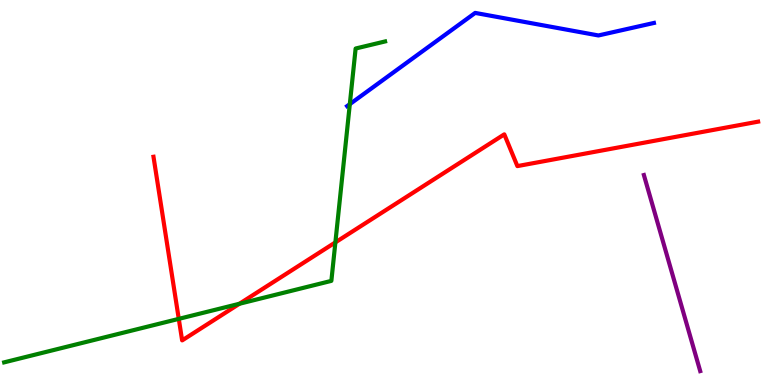[{'lines': ['blue', 'red'], 'intersections': []}, {'lines': ['green', 'red'], 'intersections': [{'x': 2.31, 'y': 1.72}, {'x': 3.09, 'y': 2.11}, {'x': 4.33, 'y': 3.7}]}, {'lines': ['purple', 'red'], 'intersections': []}, {'lines': ['blue', 'green'], 'intersections': [{'x': 4.51, 'y': 7.29}]}, {'lines': ['blue', 'purple'], 'intersections': []}, {'lines': ['green', 'purple'], 'intersections': []}]